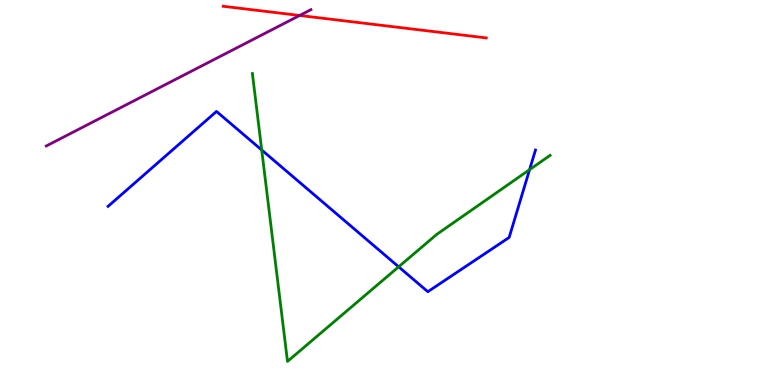[{'lines': ['blue', 'red'], 'intersections': []}, {'lines': ['green', 'red'], 'intersections': []}, {'lines': ['purple', 'red'], 'intersections': [{'x': 3.87, 'y': 9.6}]}, {'lines': ['blue', 'green'], 'intersections': [{'x': 3.38, 'y': 6.1}, {'x': 5.14, 'y': 3.07}, {'x': 6.83, 'y': 5.59}]}, {'lines': ['blue', 'purple'], 'intersections': []}, {'lines': ['green', 'purple'], 'intersections': []}]